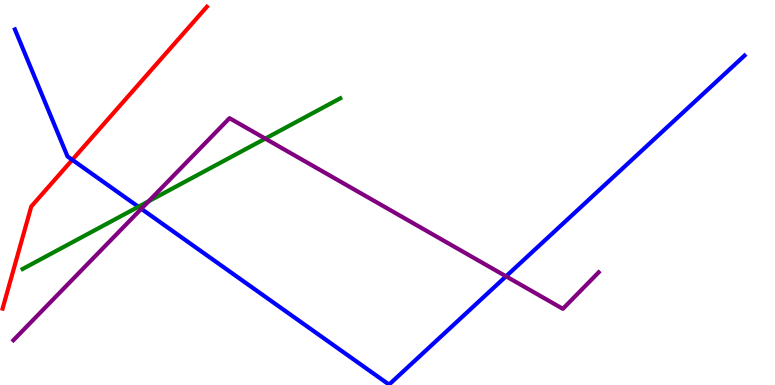[{'lines': ['blue', 'red'], 'intersections': [{'x': 0.933, 'y': 5.85}]}, {'lines': ['green', 'red'], 'intersections': []}, {'lines': ['purple', 'red'], 'intersections': []}, {'lines': ['blue', 'green'], 'intersections': [{'x': 1.79, 'y': 4.63}]}, {'lines': ['blue', 'purple'], 'intersections': [{'x': 1.82, 'y': 4.58}, {'x': 6.53, 'y': 2.82}]}, {'lines': ['green', 'purple'], 'intersections': [{'x': 1.92, 'y': 4.77}, {'x': 3.42, 'y': 6.4}]}]